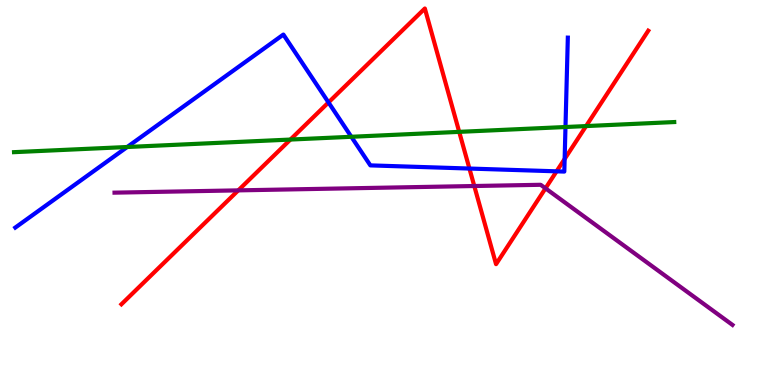[{'lines': ['blue', 'red'], 'intersections': [{'x': 4.24, 'y': 7.34}, {'x': 6.06, 'y': 5.62}, {'x': 7.18, 'y': 5.55}, {'x': 7.29, 'y': 5.87}]}, {'lines': ['green', 'red'], 'intersections': [{'x': 3.75, 'y': 6.38}, {'x': 5.93, 'y': 6.58}, {'x': 7.56, 'y': 6.73}]}, {'lines': ['purple', 'red'], 'intersections': [{'x': 3.07, 'y': 5.06}, {'x': 6.12, 'y': 5.17}, {'x': 7.04, 'y': 5.11}]}, {'lines': ['blue', 'green'], 'intersections': [{'x': 1.64, 'y': 6.18}, {'x': 4.53, 'y': 6.45}, {'x': 7.3, 'y': 6.7}]}, {'lines': ['blue', 'purple'], 'intersections': []}, {'lines': ['green', 'purple'], 'intersections': []}]